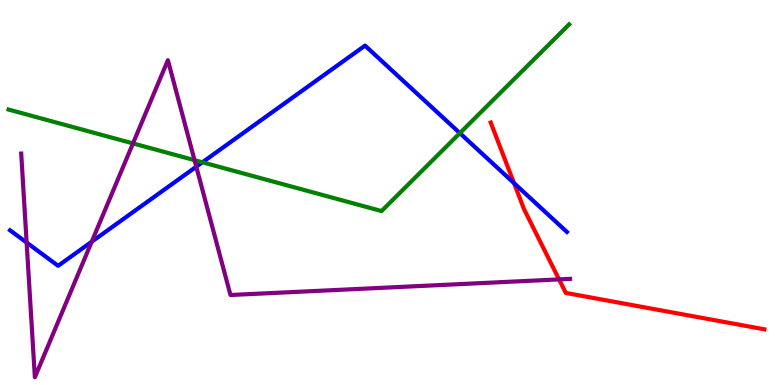[{'lines': ['blue', 'red'], 'intersections': [{'x': 6.63, 'y': 5.24}]}, {'lines': ['green', 'red'], 'intersections': []}, {'lines': ['purple', 'red'], 'intersections': [{'x': 7.21, 'y': 2.74}]}, {'lines': ['blue', 'green'], 'intersections': [{'x': 2.61, 'y': 5.78}, {'x': 5.93, 'y': 6.54}]}, {'lines': ['blue', 'purple'], 'intersections': [{'x': 0.344, 'y': 3.7}, {'x': 1.18, 'y': 3.72}, {'x': 2.53, 'y': 5.67}]}, {'lines': ['green', 'purple'], 'intersections': [{'x': 1.72, 'y': 6.28}, {'x': 2.51, 'y': 5.84}]}]